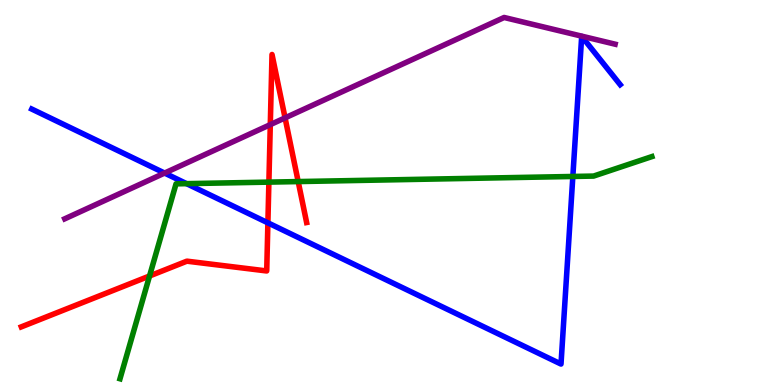[{'lines': ['blue', 'red'], 'intersections': [{'x': 3.46, 'y': 4.21}]}, {'lines': ['green', 'red'], 'intersections': [{'x': 1.93, 'y': 2.83}, {'x': 3.47, 'y': 5.27}, {'x': 3.85, 'y': 5.28}]}, {'lines': ['purple', 'red'], 'intersections': [{'x': 3.49, 'y': 6.76}, {'x': 3.68, 'y': 6.94}]}, {'lines': ['blue', 'green'], 'intersections': [{'x': 2.41, 'y': 5.23}, {'x': 7.39, 'y': 5.42}]}, {'lines': ['blue', 'purple'], 'intersections': [{'x': 2.12, 'y': 5.5}]}, {'lines': ['green', 'purple'], 'intersections': []}]